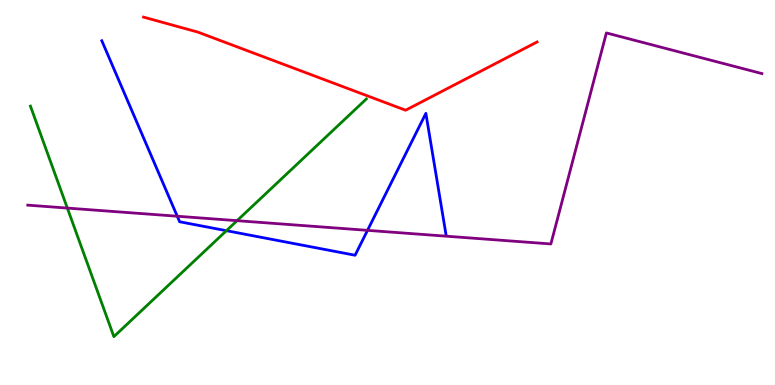[{'lines': ['blue', 'red'], 'intersections': []}, {'lines': ['green', 'red'], 'intersections': []}, {'lines': ['purple', 'red'], 'intersections': []}, {'lines': ['blue', 'green'], 'intersections': [{'x': 2.92, 'y': 4.01}]}, {'lines': ['blue', 'purple'], 'intersections': [{'x': 2.29, 'y': 4.38}, {'x': 4.74, 'y': 4.02}]}, {'lines': ['green', 'purple'], 'intersections': [{'x': 0.869, 'y': 4.6}, {'x': 3.06, 'y': 4.27}]}]